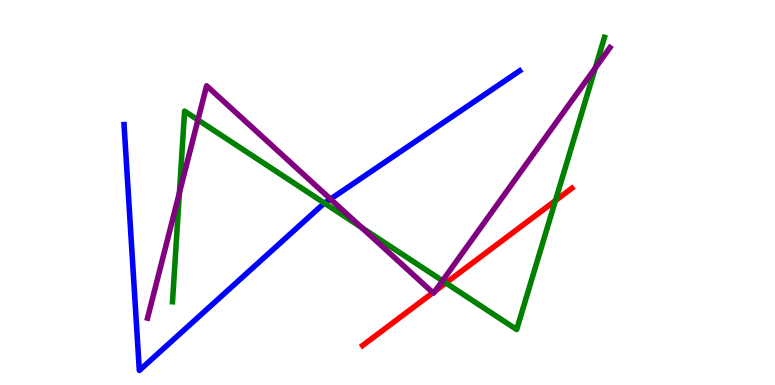[{'lines': ['blue', 'red'], 'intersections': []}, {'lines': ['green', 'red'], 'intersections': [{'x': 5.75, 'y': 2.65}, {'x': 7.17, 'y': 4.79}]}, {'lines': ['purple', 'red'], 'intersections': [{'x': 5.59, 'y': 2.4}, {'x': 5.61, 'y': 2.44}]}, {'lines': ['blue', 'green'], 'intersections': [{'x': 4.19, 'y': 4.72}]}, {'lines': ['blue', 'purple'], 'intersections': [{'x': 4.26, 'y': 4.83}]}, {'lines': ['green', 'purple'], 'intersections': [{'x': 2.32, 'y': 4.99}, {'x': 2.55, 'y': 6.89}, {'x': 4.67, 'y': 4.09}, {'x': 5.71, 'y': 2.71}, {'x': 7.68, 'y': 8.23}]}]